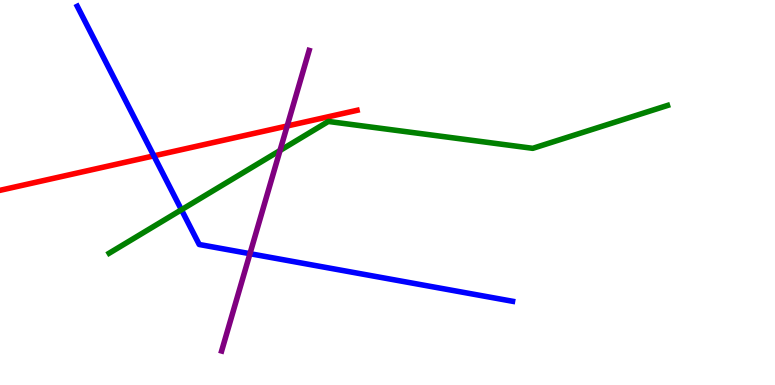[{'lines': ['blue', 'red'], 'intersections': [{'x': 1.99, 'y': 5.95}]}, {'lines': ['green', 'red'], 'intersections': []}, {'lines': ['purple', 'red'], 'intersections': [{'x': 3.71, 'y': 6.73}]}, {'lines': ['blue', 'green'], 'intersections': [{'x': 2.34, 'y': 4.55}]}, {'lines': ['blue', 'purple'], 'intersections': [{'x': 3.23, 'y': 3.41}]}, {'lines': ['green', 'purple'], 'intersections': [{'x': 3.61, 'y': 6.09}]}]